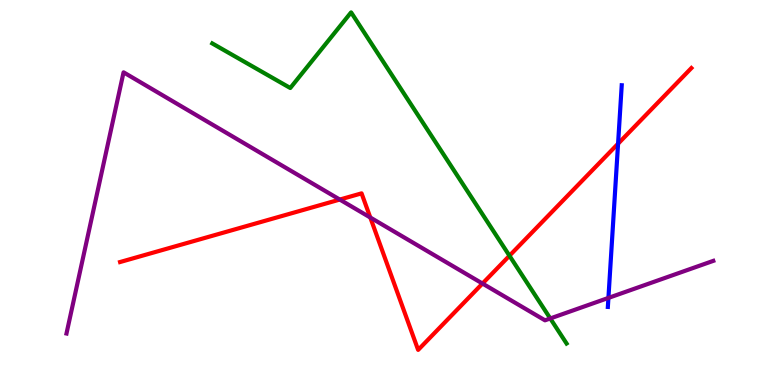[{'lines': ['blue', 'red'], 'intersections': [{'x': 7.98, 'y': 6.27}]}, {'lines': ['green', 'red'], 'intersections': [{'x': 6.57, 'y': 3.36}]}, {'lines': ['purple', 'red'], 'intersections': [{'x': 4.38, 'y': 4.82}, {'x': 4.78, 'y': 4.35}, {'x': 6.23, 'y': 2.64}]}, {'lines': ['blue', 'green'], 'intersections': []}, {'lines': ['blue', 'purple'], 'intersections': [{'x': 7.85, 'y': 2.26}]}, {'lines': ['green', 'purple'], 'intersections': [{'x': 7.1, 'y': 1.73}]}]